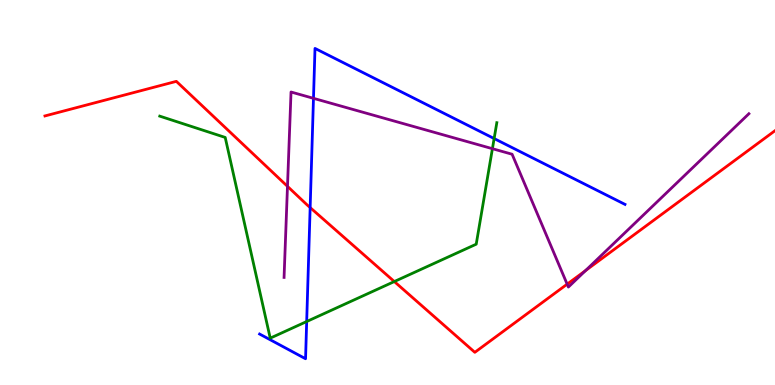[{'lines': ['blue', 'red'], 'intersections': [{'x': 4.0, 'y': 4.61}]}, {'lines': ['green', 'red'], 'intersections': [{'x': 5.09, 'y': 2.69}]}, {'lines': ['purple', 'red'], 'intersections': [{'x': 3.71, 'y': 5.16}, {'x': 7.32, 'y': 2.62}, {'x': 7.56, 'y': 2.97}]}, {'lines': ['blue', 'green'], 'intersections': [{'x': 3.96, 'y': 1.65}, {'x': 6.38, 'y': 6.4}]}, {'lines': ['blue', 'purple'], 'intersections': [{'x': 4.04, 'y': 7.45}]}, {'lines': ['green', 'purple'], 'intersections': [{'x': 6.35, 'y': 6.14}]}]